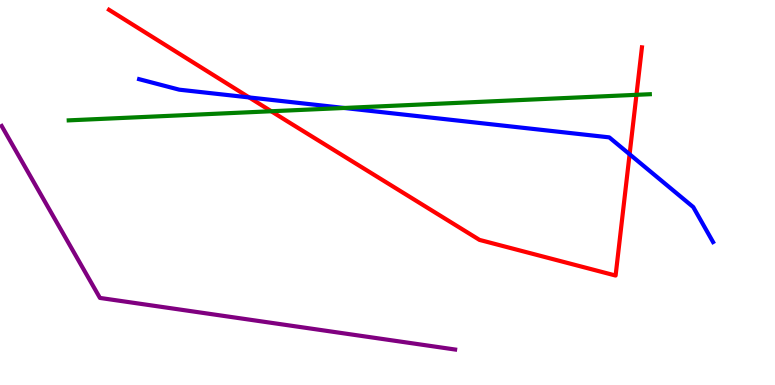[{'lines': ['blue', 'red'], 'intersections': [{'x': 3.21, 'y': 7.47}, {'x': 8.12, 'y': 5.99}]}, {'lines': ['green', 'red'], 'intersections': [{'x': 3.5, 'y': 7.11}, {'x': 8.21, 'y': 7.54}]}, {'lines': ['purple', 'red'], 'intersections': []}, {'lines': ['blue', 'green'], 'intersections': [{'x': 4.44, 'y': 7.2}]}, {'lines': ['blue', 'purple'], 'intersections': []}, {'lines': ['green', 'purple'], 'intersections': []}]